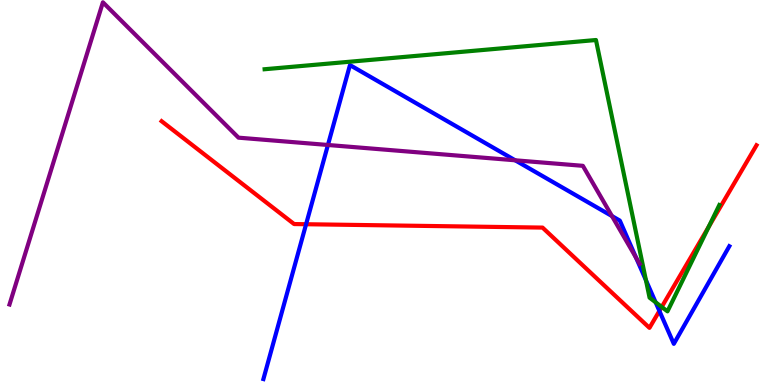[{'lines': ['blue', 'red'], 'intersections': [{'x': 3.95, 'y': 4.18}, {'x': 8.51, 'y': 1.92}]}, {'lines': ['green', 'red'], 'intersections': [{'x': 8.54, 'y': 2.03}, {'x': 9.15, 'y': 4.11}]}, {'lines': ['purple', 'red'], 'intersections': []}, {'lines': ['blue', 'green'], 'intersections': [{'x': 8.33, 'y': 2.72}, {'x': 8.46, 'y': 2.15}]}, {'lines': ['blue', 'purple'], 'intersections': [{'x': 4.23, 'y': 6.23}, {'x': 6.65, 'y': 5.84}, {'x': 7.9, 'y': 4.39}, {'x': 8.21, 'y': 3.3}]}, {'lines': ['green', 'purple'], 'intersections': []}]